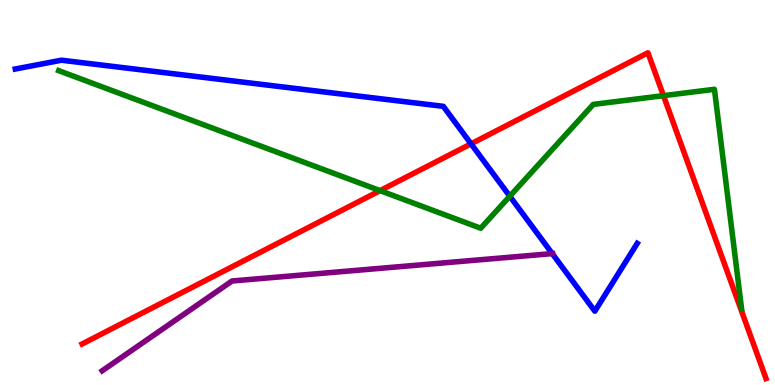[{'lines': ['blue', 'red'], 'intersections': [{'x': 6.08, 'y': 6.26}]}, {'lines': ['green', 'red'], 'intersections': [{'x': 4.9, 'y': 5.05}, {'x': 8.56, 'y': 7.52}]}, {'lines': ['purple', 'red'], 'intersections': []}, {'lines': ['blue', 'green'], 'intersections': [{'x': 6.58, 'y': 4.9}]}, {'lines': ['blue', 'purple'], 'intersections': [{'x': 7.13, 'y': 3.41}]}, {'lines': ['green', 'purple'], 'intersections': []}]